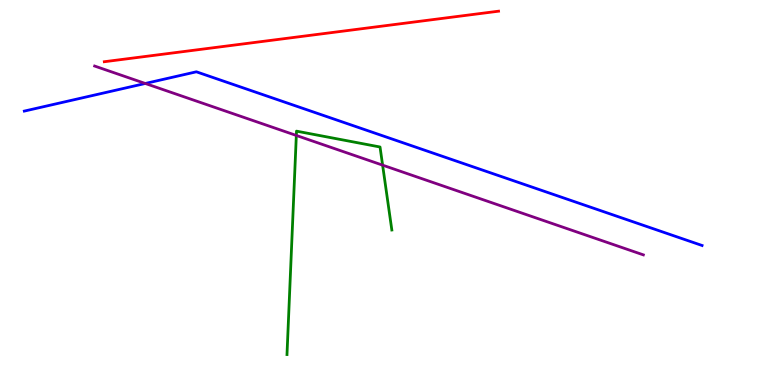[{'lines': ['blue', 'red'], 'intersections': []}, {'lines': ['green', 'red'], 'intersections': []}, {'lines': ['purple', 'red'], 'intersections': []}, {'lines': ['blue', 'green'], 'intersections': []}, {'lines': ['blue', 'purple'], 'intersections': [{'x': 1.87, 'y': 7.83}]}, {'lines': ['green', 'purple'], 'intersections': [{'x': 3.82, 'y': 6.48}, {'x': 4.94, 'y': 5.71}]}]